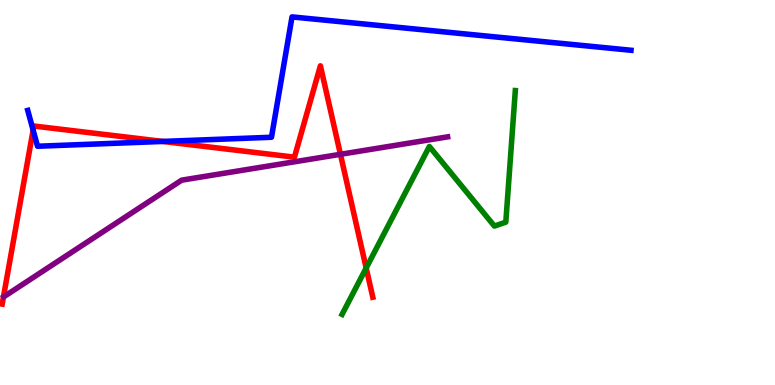[{'lines': ['blue', 'red'], 'intersections': [{'x': 0.427, 'y': 6.62}, {'x': 2.1, 'y': 6.33}]}, {'lines': ['green', 'red'], 'intersections': [{'x': 4.72, 'y': 3.04}]}, {'lines': ['purple', 'red'], 'intersections': [{'x': 4.39, 'y': 5.99}]}, {'lines': ['blue', 'green'], 'intersections': []}, {'lines': ['blue', 'purple'], 'intersections': []}, {'lines': ['green', 'purple'], 'intersections': []}]